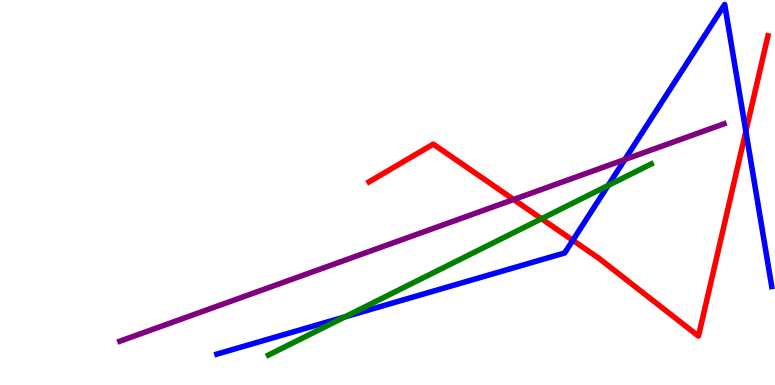[{'lines': ['blue', 'red'], 'intersections': [{'x': 7.39, 'y': 3.76}, {'x': 9.62, 'y': 6.59}]}, {'lines': ['green', 'red'], 'intersections': [{'x': 6.99, 'y': 4.32}]}, {'lines': ['purple', 'red'], 'intersections': [{'x': 6.63, 'y': 4.82}]}, {'lines': ['blue', 'green'], 'intersections': [{'x': 4.45, 'y': 1.77}, {'x': 7.85, 'y': 5.18}]}, {'lines': ['blue', 'purple'], 'intersections': [{'x': 8.06, 'y': 5.86}]}, {'lines': ['green', 'purple'], 'intersections': []}]